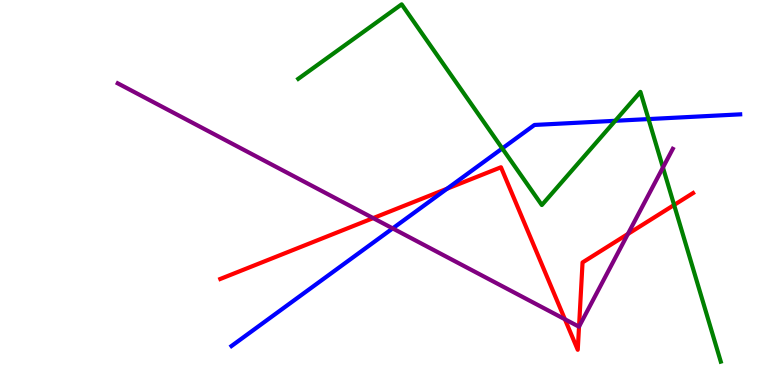[{'lines': ['blue', 'red'], 'intersections': [{'x': 5.77, 'y': 5.1}]}, {'lines': ['green', 'red'], 'intersections': [{'x': 8.7, 'y': 4.68}]}, {'lines': ['purple', 'red'], 'intersections': [{'x': 4.82, 'y': 4.33}, {'x': 7.29, 'y': 1.71}, {'x': 7.47, 'y': 1.52}, {'x': 8.1, 'y': 3.92}]}, {'lines': ['blue', 'green'], 'intersections': [{'x': 6.48, 'y': 6.14}, {'x': 7.94, 'y': 6.86}, {'x': 8.37, 'y': 6.91}]}, {'lines': ['blue', 'purple'], 'intersections': [{'x': 5.07, 'y': 4.07}]}, {'lines': ['green', 'purple'], 'intersections': [{'x': 8.55, 'y': 5.65}]}]